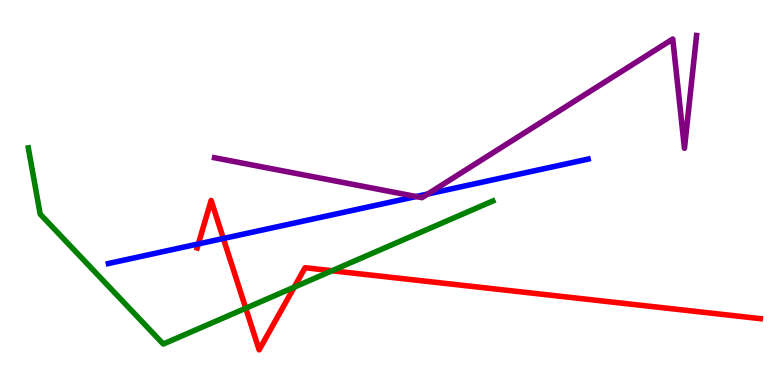[{'lines': ['blue', 'red'], 'intersections': [{'x': 2.56, 'y': 3.66}, {'x': 2.88, 'y': 3.81}]}, {'lines': ['green', 'red'], 'intersections': [{'x': 3.17, 'y': 1.99}, {'x': 3.8, 'y': 2.54}, {'x': 4.28, 'y': 2.97}]}, {'lines': ['purple', 'red'], 'intersections': []}, {'lines': ['blue', 'green'], 'intersections': []}, {'lines': ['blue', 'purple'], 'intersections': [{'x': 5.37, 'y': 4.9}, {'x': 5.52, 'y': 4.96}]}, {'lines': ['green', 'purple'], 'intersections': []}]